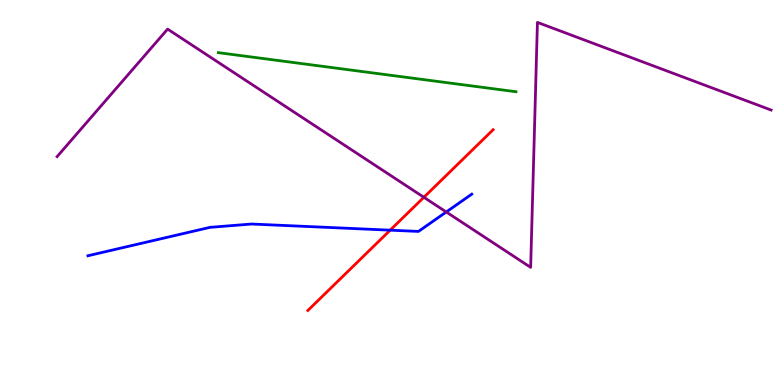[{'lines': ['blue', 'red'], 'intersections': [{'x': 5.03, 'y': 4.02}]}, {'lines': ['green', 'red'], 'intersections': []}, {'lines': ['purple', 'red'], 'intersections': [{'x': 5.47, 'y': 4.88}]}, {'lines': ['blue', 'green'], 'intersections': []}, {'lines': ['blue', 'purple'], 'intersections': [{'x': 5.76, 'y': 4.49}]}, {'lines': ['green', 'purple'], 'intersections': []}]